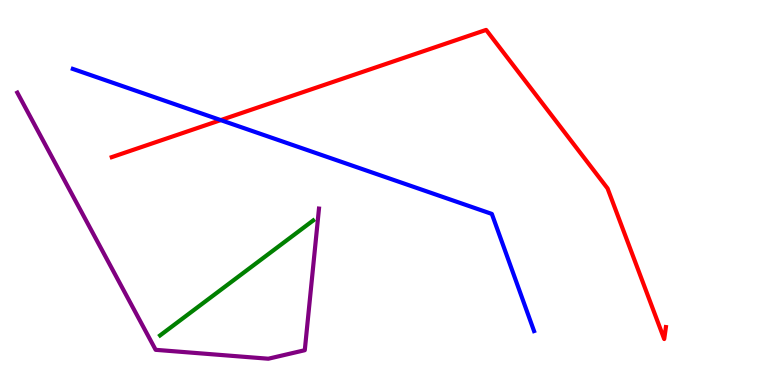[{'lines': ['blue', 'red'], 'intersections': [{'x': 2.85, 'y': 6.88}]}, {'lines': ['green', 'red'], 'intersections': []}, {'lines': ['purple', 'red'], 'intersections': []}, {'lines': ['blue', 'green'], 'intersections': []}, {'lines': ['blue', 'purple'], 'intersections': []}, {'lines': ['green', 'purple'], 'intersections': []}]